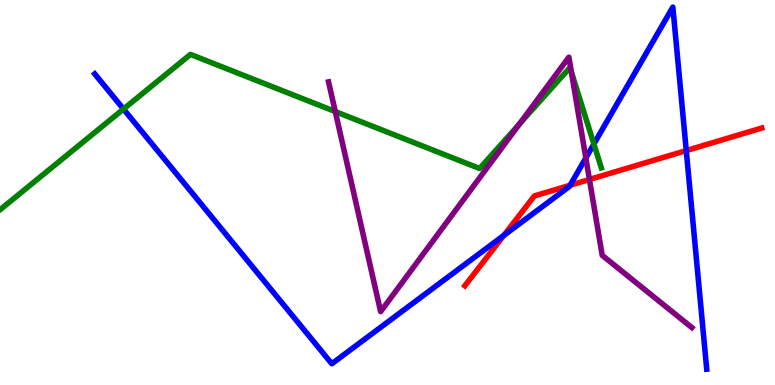[{'lines': ['blue', 'red'], 'intersections': [{'x': 6.5, 'y': 3.89}, {'x': 7.36, 'y': 5.19}, {'x': 8.86, 'y': 6.09}]}, {'lines': ['green', 'red'], 'intersections': []}, {'lines': ['purple', 'red'], 'intersections': [{'x': 7.61, 'y': 5.34}]}, {'lines': ['blue', 'green'], 'intersections': [{'x': 1.59, 'y': 7.17}, {'x': 7.66, 'y': 6.26}]}, {'lines': ['blue', 'purple'], 'intersections': [{'x': 7.56, 'y': 5.9}]}, {'lines': ['green', 'purple'], 'intersections': [{'x': 4.33, 'y': 7.1}, {'x': 6.7, 'y': 6.78}, {'x': 7.37, 'y': 8.13}]}]